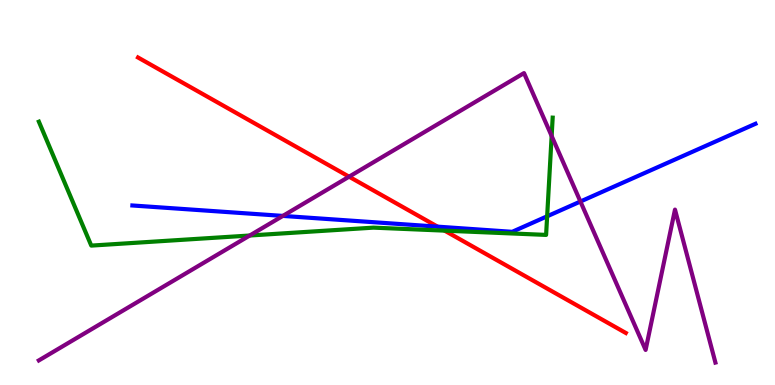[{'lines': ['blue', 'red'], 'intersections': [{'x': 5.65, 'y': 4.11}]}, {'lines': ['green', 'red'], 'intersections': [{'x': 5.74, 'y': 4.01}]}, {'lines': ['purple', 'red'], 'intersections': [{'x': 4.5, 'y': 5.41}]}, {'lines': ['blue', 'green'], 'intersections': [{'x': 7.06, 'y': 4.38}]}, {'lines': ['blue', 'purple'], 'intersections': [{'x': 3.65, 'y': 4.39}, {'x': 7.49, 'y': 4.77}]}, {'lines': ['green', 'purple'], 'intersections': [{'x': 3.22, 'y': 3.88}, {'x': 7.12, 'y': 6.47}]}]